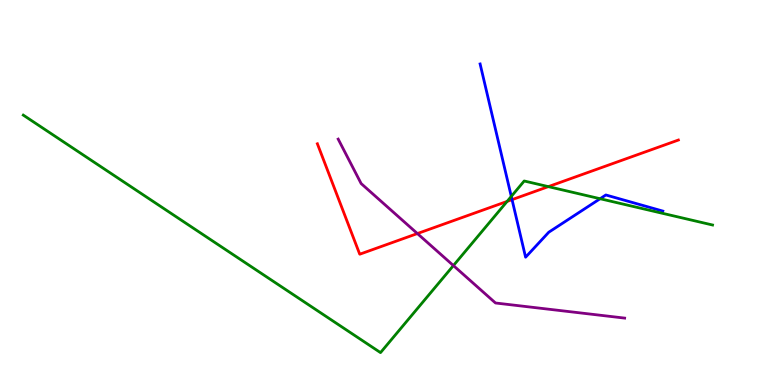[{'lines': ['blue', 'red'], 'intersections': [{'x': 6.61, 'y': 4.81}]}, {'lines': ['green', 'red'], 'intersections': [{'x': 6.54, 'y': 4.77}, {'x': 7.08, 'y': 5.15}]}, {'lines': ['purple', 'red'], 'intersections': [{'x': 5.39, 'y': 3.93}]}, {'lines': ['blue', 'green'], 'intersections': [{'x': 6.6, 'y': 4.9}, {'x': 7.74, 'y': 4.84}]}, {'lines': ['blue', 'purple'], 'intersections': []}, {'lines': ['green', 'purple'], 'intersections': [{'x': 5.85, 'y': 3.1}]}]